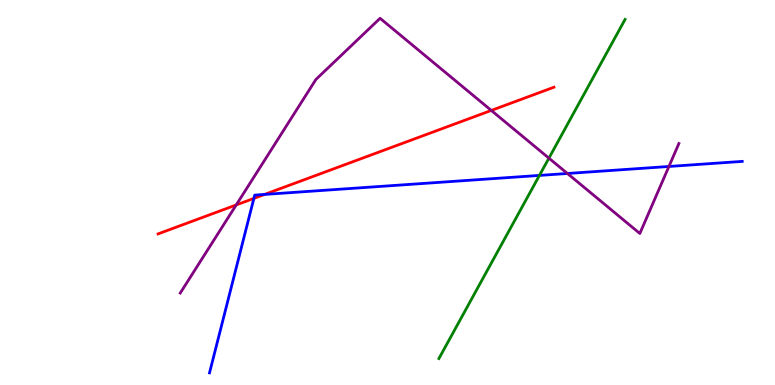[{'lines': ['blue', 'red'], 'intersections': [{'x': 3.28, 'y': 4.85}, {'x': 3.41, 'y': 4.95}]}, {'lines': ['green', 'red'], 'intersections': []}, {'lines': ['purple', 'red'], 'intersections': [{'x': 3.05, 'y': 4.68}, {'x': 6.34, 'y': 7.13}]}, {'lines': ['blue', 'green'], 'intersections': [{'x': 6.96, 'y': 5.44}]}, {'lines': ['blue', 'purple'], 'intersections': [{'x': 7.32, 'y': 5.49}, {'x': 8.63, 'y': 5.68}]}, {'lines': ['green', 'purple'], 'intersections': [{'x': 7.08, 'y': 5.89}]}]